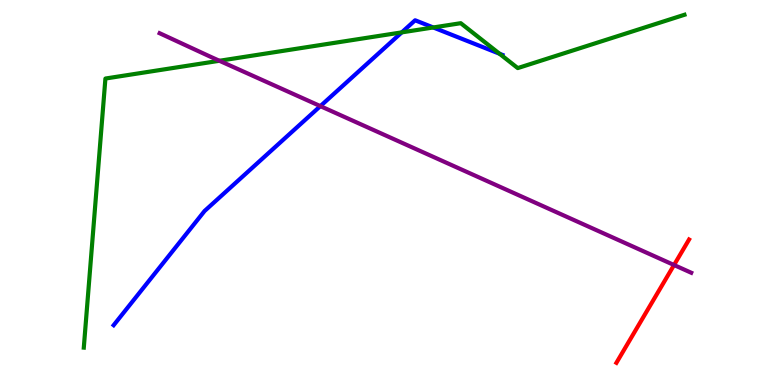[{'lines': ['blue', 'red'], 'intersections': []}, {'lines': ['green', 'red'], 'intersections': []}, {'lines': ['purple', 'red'], 'intersections': [{'x': 8.7, 'y': 3.12}]}, {'lines': ['blue', 'green'], 'intersections': [{'x': 5.18, 'y': 9.16}, {'x': 5.59, 'y': 9.29}, {'x': 6.45, 'y': 8.6}]}, {'lines': ['blue', 'purple'], 'intersections': [{'x': 4.13, 'y': 7.24}]}, {'lines': ['green', 'purple'], 'intersections': [{'x': 2.83, 'y': 8.42}]}]